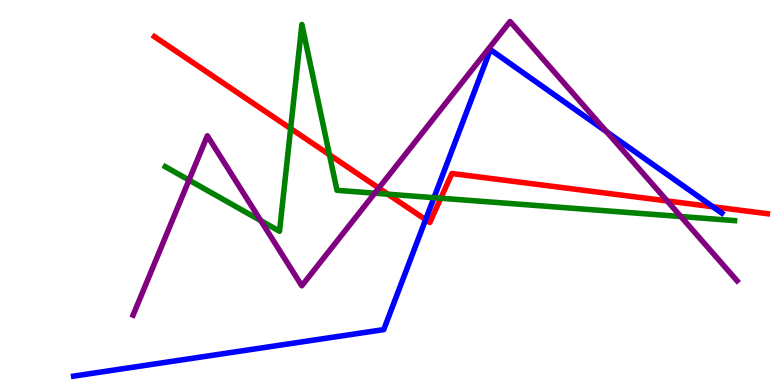[{'lines': ['blue', 'red'], 'intersections': [{'x': 5.49, 'y': 4.29}, {'x': 9.2, 'y': 4.63}]}, {'lines': ['green', 'red'], 'intersections': [{'x': 3.75, 'y': 6.66}, {'x': 4.25, 'y': 5.98}, {'x': 5.0, 'y': 4.96}, {'x': 5.69, 'y': 4.85}]}, {'lines': ['purple', 'red'], 'intersections': [{'x': 4.89, 'y': 5.12}, {'x': 8.61, 'y': 4.78}]}, {'lines': ['blue', 'green'], 'intersections': [{'x': 5.6, 'y': 4.86}]}, {'lines': ['blue', 'purple'], 'intersections': [{'x': 7.83, 'y': 6.58}]}, {'lines': ['green', 'purple'], 'intersections': [{'x': 2.44, 'y': 5.32}, {'x': 3.36, 'y': 4.27}, {'x': 4.84, 'y': 4.98}, {'x': 8.78, 'y': 4.38}]}]